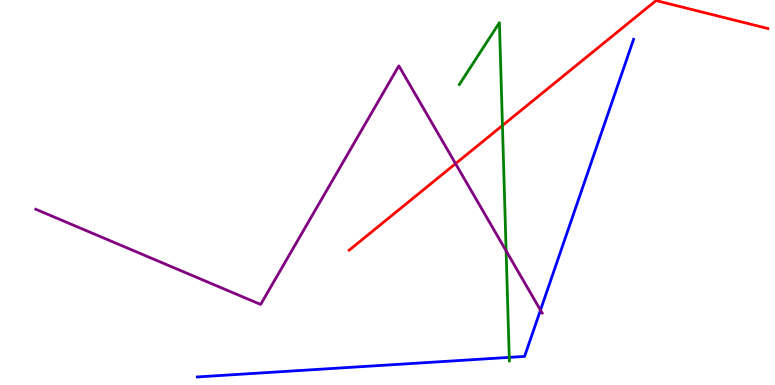[{'lines': ['blue', 'red'], 'intersections': []}, {'lines': ['green', 'red'], 'intersections': [{'x': 6.48, 'y': 6.74}]}, {'lines': ['purple', 'red'], 'intersections': [{'x': 5.88, 'y': 5.75}]}, {'lines': ['blue', 'green'], 'intersections': [{'x': 6.57, 'y': 0.718}]}, {'lines': ['blue', 'purple'], 'intersections': [{'x': 6.97, 'y': 1.95}]}, {'lines': ['green', 'purple'], 'intersections': [{'x': 6.53, 'y': 3.48}]}]